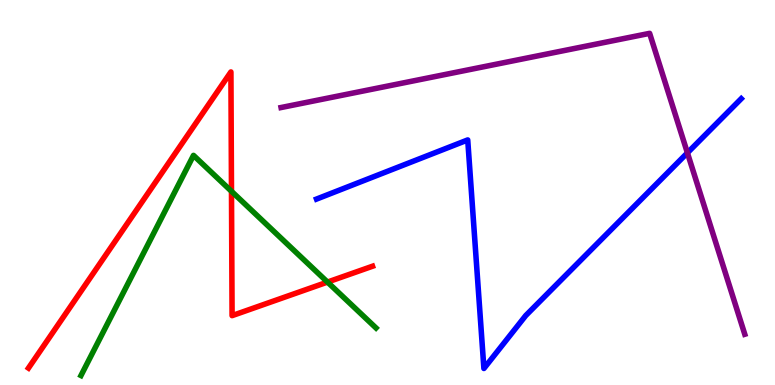[{'lines': ['blue', 'red'], 'intersections': []}, {'lines': ['green', 'red'], 'intersections': [{'x': 2.99, 'y': 5.03}, {'x': 4.23, 'y': 2.67}]}, {'lines': ['purple', 'red'], 'intersections': []}, {'lines': ['blue', 'green'], 'intersections': []}, {'lines': ['blue', 'purple'], 'intersections': [{'x': 8.87, 'y': 6.03}]}, {'lines': ['green', 'purple'], 'intersections': []}]